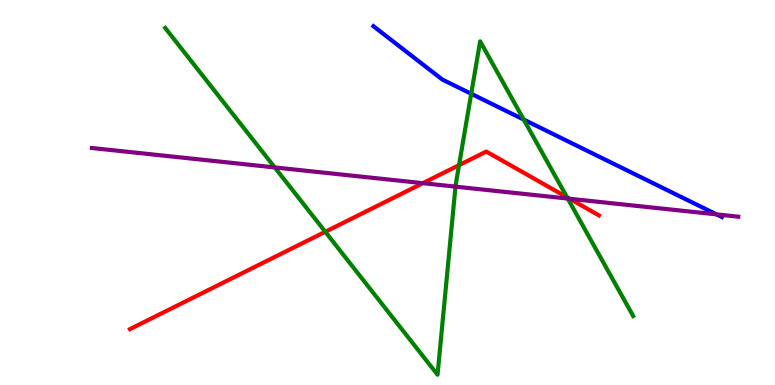[{'lines': ['blue', 'red'], 'intersections': []}, {'lines': ['green', 'red'], 'intersections': [{'x': 4.2, 'y': 3.98}, {'x': 5.92, 'y': 5.71}, {'x': 7.32, 'y': 4.88}]}, {'lines': ['purple', 'red'], 'intersections': [{'x': 5.46, 'y': 5.24}, {'x': 7.35, 'y': 4.84}]}, {'lines': ['blue', 'green'], 'intersections': [{'x': 6.08, 'y': 7.56}, {'x': 6.76, 'y': 6.89}]}, {'lines': ['blue', 'purple'], 'intersections': [{'x': 9.25, 'y': 4.43}]}, {'lines': ['green', 'purple'], 'intersections': [{'x': 3.55, 'y': 5.65}, {'x': 5.88, 'y': 5.15}, {'x': 7.33, 'y': 4.84}]}]